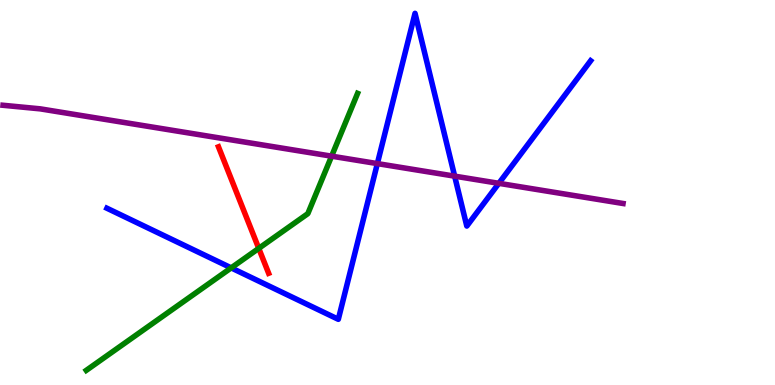[{'lines': ['blue', 'red'], 'intersections': []}, {'lines': ['green', 'red'], 'intersections': [{'x': 3.34, 'y': 3.55}]}, {'lines': ['purple', 'red'], 'intersections': []}, {'lines': ['blue', 'green'], 'intersections': [{'x': 2.98, 'y': 3.04}]}, {'lines': ['blue', 'purple'], 'intersections': [{'x': 4.87, 'y': 5.75}, {'x': 5.87, 'y': 5.42}, {'x': 6.44, 'y': 5.24}]}, {'lines': ['green', 'purple'], 'intersections': [{'x': 4.28, 'y': 5.94}]}]